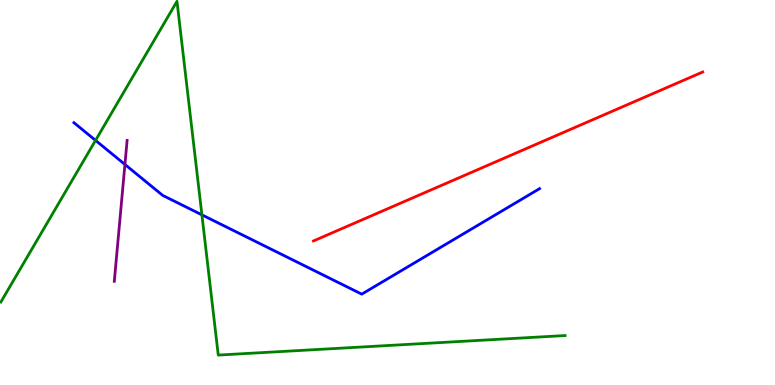[{'lines': ['blue', 'red'], 'intersections': []}, {'lines': ['green', 'red'], 'intersections': []}, {'lines': ['purple', 'red'], 'intersections': []}, {'lines': ['blue', 'green'], 'intersections': [{'x': 1.23, 'y': 6.35}, {'x': 2.61, 'y': 4.42}]}, {'lines': ['blue', 'purple'], 'intersections': [{'x': 1.61, 'y': 5.73}]}, {'lines': ['green', 'purple'], 'intersections': []}]